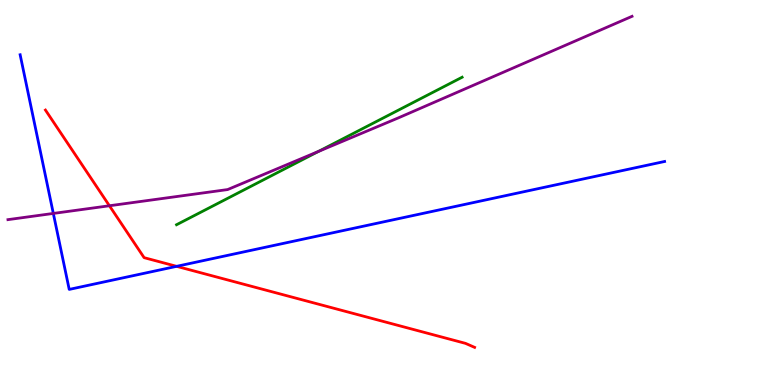[{'lines': ['blue', 'red'], 'intersections': [{'x': 2.28, 'y': 3.08}]}, {'lines': ['green', 'red'], 'intersections': []}, {'lines': ['purple', 'red'], 'intersections': [{'x': 1.41, 'y': 4.66}]}, {'lines': ['blue', 'green'], 'intersections': []}, {'lines': ['blue', 'purple'], 'intersections': [{'x': 0.688, 'y': 4.46}]}, {'lines': ['green', 'purple'], 'intersections': [{'x': 4.11, 'y': 6.07}]}]